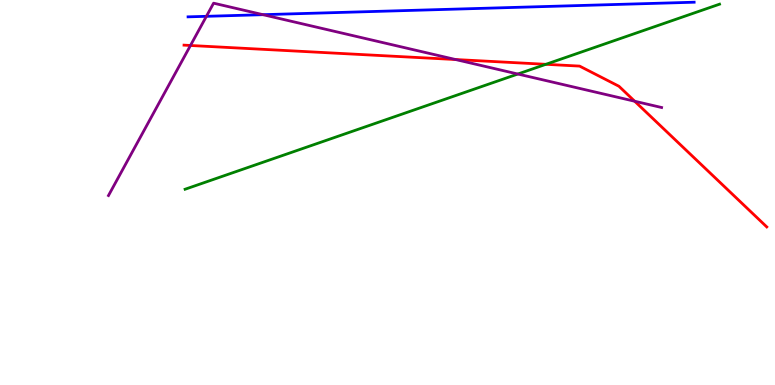[{'lines': ['blue', 'red'], 'intersections': []}, {'lines': ['green', 'red'], 'intersections': [{'x': 7.04, 'y': 8.33}]}, {'lines': ['purple', 'red'], 'intersections': [{'x': 2.46, 'y': 8.82}, {'x': 5.88, 'y': 8.45}, {'x': 8.19, 'y': 7.37}]}, {'lines': ['blue', 'green'], 'intersections': []}, {'lines': ['blue', 'purple'], 'intersections': [{'x': 2.66, 'y': 9.58}, {'x': 3.39, 'y': 9.62}]}, {'lines': ['green', 'purple'], 'intersections': [{'x': 6.68, 'y': 8.08}]}]